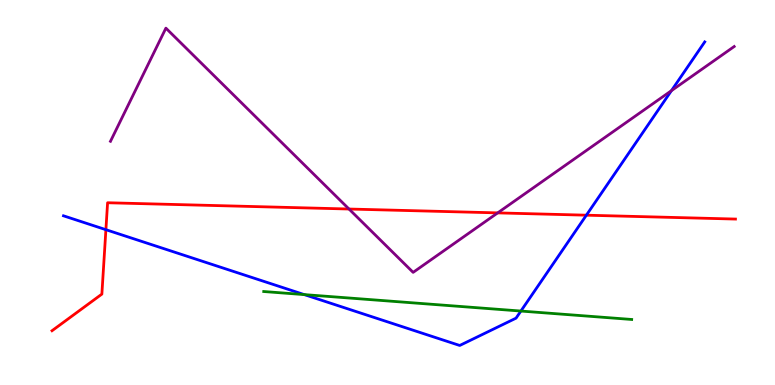[{'lines': ['blue', 'red'], 'intersections': [{'x': 1.37, 'y': 4.03}, {'x': 7.57, 'y': 4.41}]}, {'lines': ['green', 'red'], 'intersections': []}, {'lines': ['purple', 'red'], 'intersections': [{'x': 4.5, 'y': 4.57}, {'x': 6.42, 'y': 4.47}]}, {'lines': ['blue', 'green'], 'intersections': [{'x': 3.93, 'y': 2.35}, {'x': 6.72, 'y': 1.92}]}, {'lines': ['blue', 'purple'], 'intersections': [{'x': 8.66, 'y': 7.64}]}, {'lines': ['green', 'purple'], 'intersections': []}]